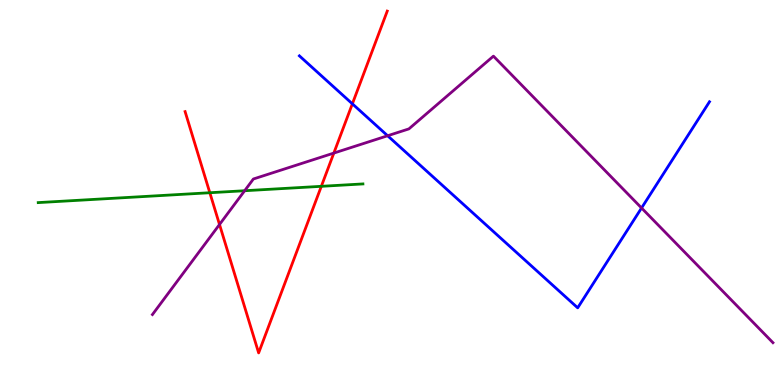[{'lines': ['blue', 'red'], 'intersections': [{'x': 4.55, 'y': 7.3}]}, {'lines': ['green', 'red'], 'intersections': [{'x': 2.71, 'y': 4.99}, {'x': 4.15, 'y': 5.16}]}, {'lines': ['purple', 'red'], 'intersections': [{'x': 2.83, 'y': 4.17}, {'x': 4.31, 'y': 6.02}]}, {'lines': ['blue', 'green'], 'intersections': []}, {'lines': ['blue', 'purple'], 'intersections': [{'x': 5.0, 'y': 6.47}, {'x': 8.28, 'y': 4.6}]}, {'lines': ['green', 'purple'], 'intersections': [{'x': 3.16, 'y': 5.05}]}]